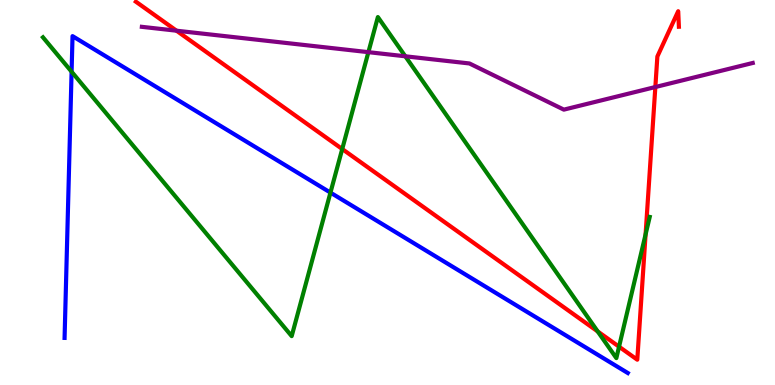[{'lines': ['blue', 'red'], 'intersections': []}, {'lines': ['green', 'red'], 'intersections': [{'x': 4.42, 'y': 6.13}, {'x': 7.71, 'y': 1.39}, {'x': 7.99, 'y': 0.995}, {'x': 8.33, 'y': 3.91}]}, {'lines': ['purple', 'red'], 'intersections': [{'x': 2.28, 'y': 9.2}, {'x': 8.46, 'y': 7.74}]}, {'lines': ['blue', 'green'], 'intersections': [{'x': 0.924, 'y': 8.14}, {'x': 4.26, 'y': 5.0}]}, {'lines': ['blue', 'purple'], 'intersections': []}, {'lines': ['green', 'purple'], 'intersections': [{'x': 4.75, 'y': 8.65}, {'x': 5.23, 'y': 8.54}]}]